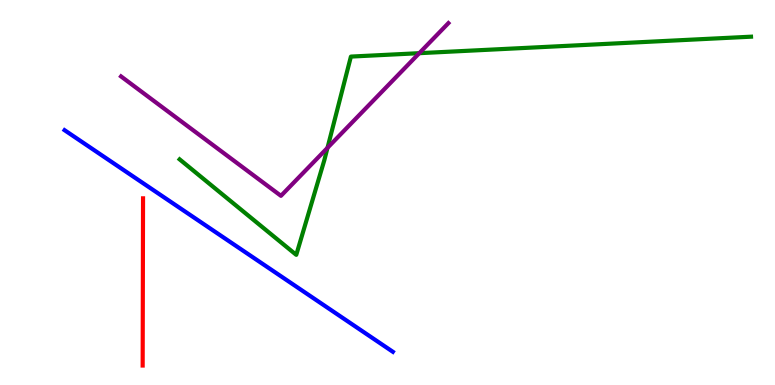[{'lines': ['blue', 'red'], 'intersections': []}, {'lines': ['green', 'red'], 'intersections': []}, {'lines': ['purple', 'red'], 'intersections': []}, {'lines': ['blue', 'green'], 'intersections': []}, {'lines': ['blue', 'purple'], 'intersections': []}, {'lines': ['green', 'purple'], 'intersections': [{'x': 4.23, 'y': 6.16}, {'x': 5.41, 'y': 8.62}]}]